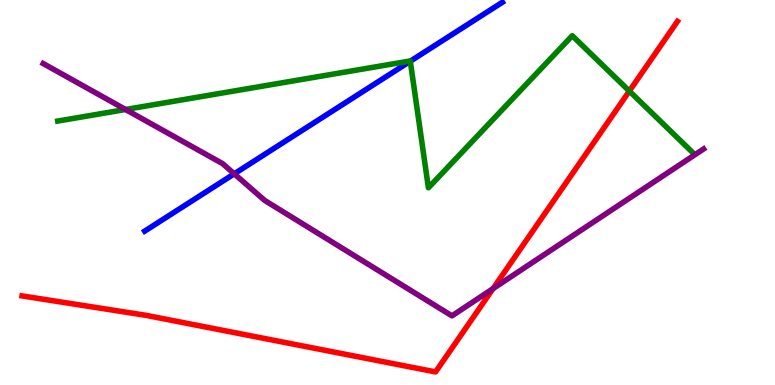[{'lines': ['blue', 'red'], 'intersections': []}, {'lines': ['green', 'red'], 'intersections': [{'x': 8.12, 'y': 7.63}]}, {'lines': ['purple', 'red'], 'intersections': [{'x': 6.36, 'y': 2.5}]}, {'lines': ['blue', 'green'], 'intersections': [{'x': 5.29, 'y': 8.41}]}, {'lines': ['blue', 'purple'], 'intersections': [{'x': 3.02, 'y': 5.49}]}, {'lines': ['green', 'purple'], 'intersections': [{'x': 1.62, 'y': 7.16}]}]